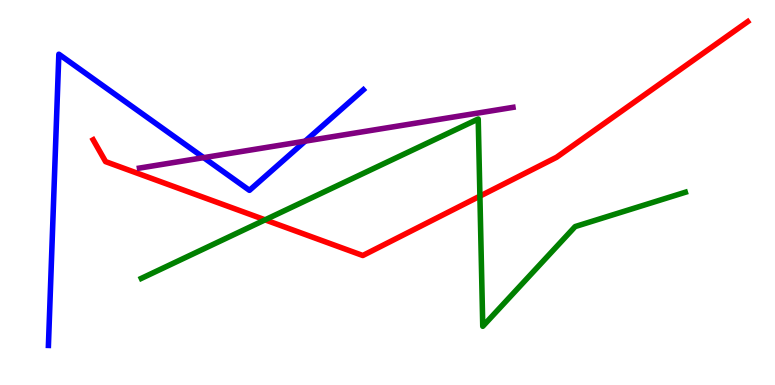[{'lines': ['blue', 'red'], 'intersections': []}, {'lines': ['green', 'red'], 'intersections': [{'x': 3.42, 'y': 4.29}, {'x': 6.19, 'y': 4.91}]}, {'lines': ['purple', 'red'], 'intersections': []}, {'lines': ['blue', 'green'], 'intersections': []}, {'lines': ['blue', 'purple'], 'intersections': [{'x': 2.63, 'y': 5.91}, {'x': 3.94, 'y': 6.33}]}, {'lines': ['green', 'purple'], 'intersections': []}]